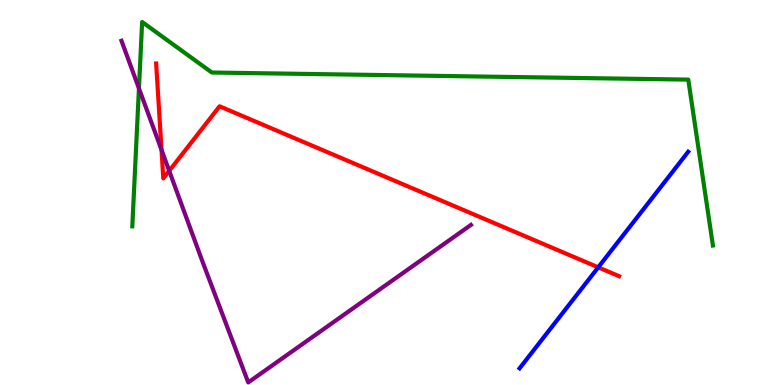[{'lines': ['blue', 'red'], 'intersections': [{'x': 7.72, 'y': 3.06}]}, {'lines': ['green', 'red'], 'intersections': []}, {'lines': ['purple', 'red'], 'intersections': [{'x': 2.08, 'y': 6.11}, {'x': 2.18, 'y': 5.56}]}, {'lines': ['blue', 'green'], 'intersections': []}, {'lines': ['blue', 'purple'], 'intersections': []}, {'lines': ['green', 'purple'], 'intersections': [{'x': 1.79, 'y': 7.7}]}]